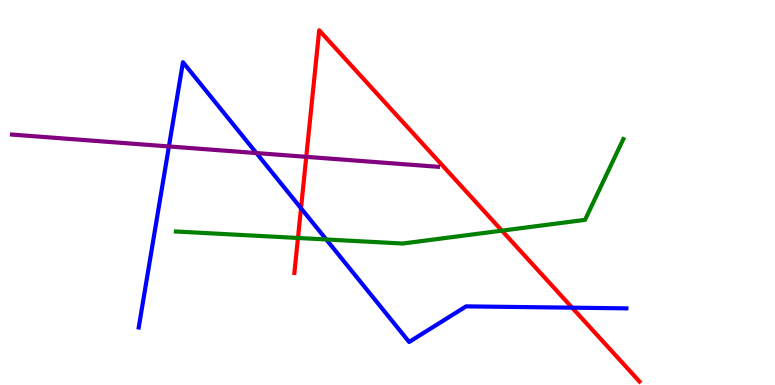[{'lines': ['blue', 'red'], 'intersections': [{'x': 3.88, 'y': 4.59}, {'x': 7.38, 'y': 2.01}]}, {'lines': ['green', 'red'], 'intersections': [{'x': 3.84, 'y': 3.82}, {'x': 6.48, 'y': 4.01}]}, {'lines': ['purple', 'red'], 'intersections': [{'x': 3.95, 'y': 5.93}]}, {'lines': ['blue', 'green'], 'intersections': [{'x': 4.21, 'y': 3.78}]}, {'lines': ['blue', 'purple'], 'intersections': [{'x': 2.18, 'y': 6.2}, {'x': 3.31, 'y': 6.02}]}, {'lines': ['green', 'purple'], 'intersections': []}]